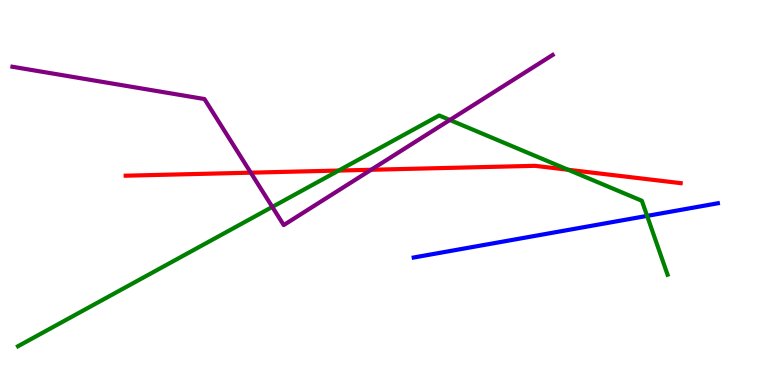[{'lines': ['blue', 'red'], 'intersections': []}, {'lines': ['green', 'red'], 'intersections': [{'x': 4.37, 'y': 5.57}, {'x': 7.33, 'y': 5.59}]}, {'lines': ['purple', 'red'], 'intersections': [{'x': 3.24, 'y': 5.51}, {'x': 4.79, 'y': 5.59}]}, {'lines': ['blue', 'green'], 'intersections': [{'x': 8.35, 'y': 4.39}]}, {'lines': ['blue', 'purple'], 'intersections': []}, {'lines': ['green', 'purple'], 'intersections': [{'x': 3.51, 'y': 4.63}, {'x': 5.8, 'y': 6.88}]}]